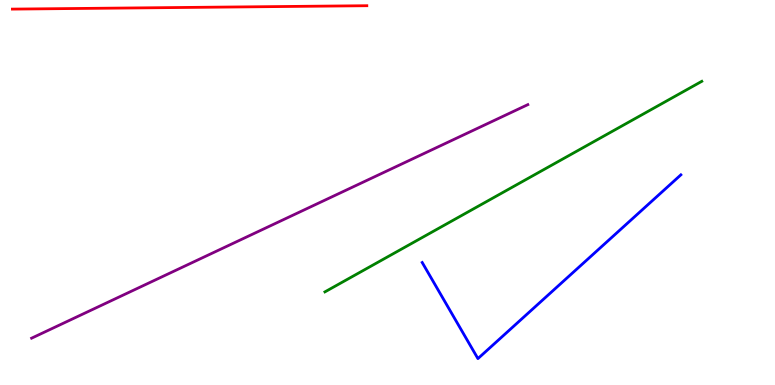[{'lines': ['blue', 'red'], 'intersections': []}, {'lines': ['green', 'red'], 'intersections': []}, {'lines': ['purple', 'red'], 'intersections': []}, {'lines': ['blue', 'green'], 'intersections': []}, {'lines': ['blue', 'purple'], 'intersections': []}, {'lines': ['green', 'purple'], 'intersections': []}]